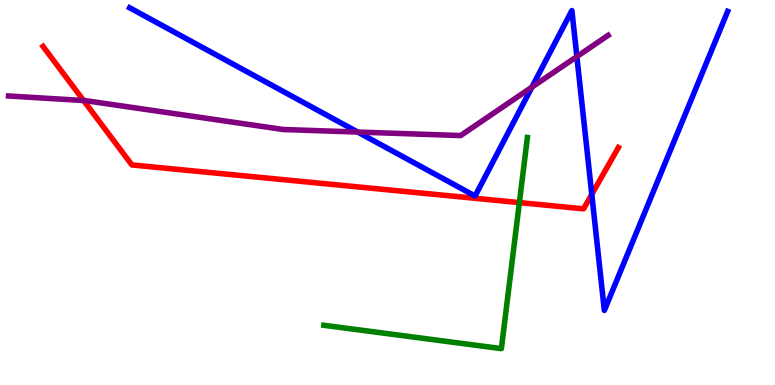[{'lines': ['blue', 'red'], 'intersections': [{'x': 7.64, 'y': 4.95}]}, {'lines': ['green', 'red'], 'intersections': [{'x': 6.7, 'y': 4.74}]}, {'lines': ['purple', 'red'], 'intersections': [{'x': 1.08, 'y': 7.39}]}, {'lines': ['blue', 'green'], 'intersections': []}, {'lines': ['blue', 'purple'], 'intersections': [{'x': 4.62, 'y': 6.57}, {'x': 6.86, 'y': 7.74}, {'x': 7.44, 'y': 8.53}]}, {'lines': ['green', 'purple'], 'intersections': []}]